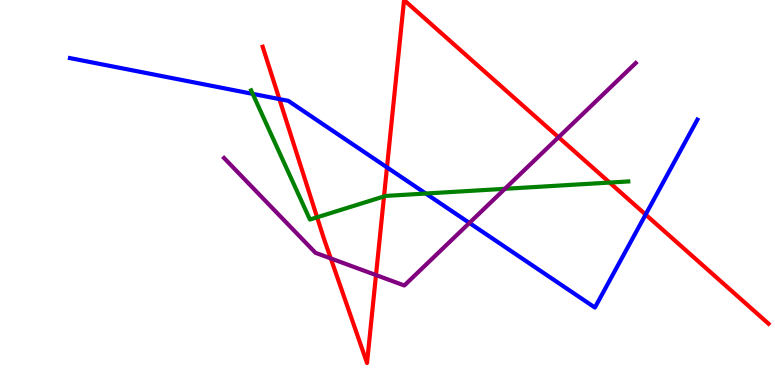[{'lines': ['blue', 'red'], 'intersections': [{'x': 3.6, 'y': 7.43}, {'x': 4.99, 'y': 5.65}, {'x': 8.33, 'y': 4.43}]}, {'lines': ['green', 'red'], 'intersections': [{'x': 4.09, 'y': 4.36}, {'x': 4.96, 'y': 4.9}, {'x': 7.87, 'y': 5.26}]}, {'lines': ['purple', 'red'], 'intersections': [{'x': 4.27, 'y': 3.29}, {'x': 4.85, 'y': 2.86}, {'x': 7.21, 'y': 6.44}]}, {'lines': ['blue', 'green'], 'intersections': [{'x': 3.26, 'y': 7.56}, {'x': 5.49, 'y': 4.97}]}, {'lines': ['blue', 'purple'], 'intersections': [{'x': 6.06, 'y': 4.21}]}, {'lines': ['green', 'purple'], 'intersections': [{'x': 6.51, 'y': 5.1}]}]